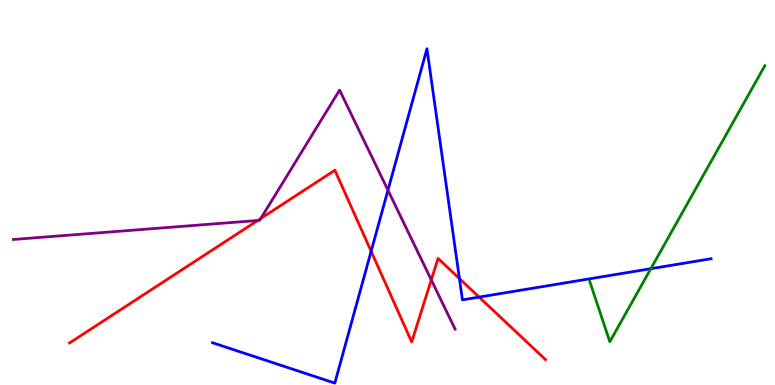[{'lines': ['blue', 'red'], 'intersections': [{'x': 4.79, 'y': 3.47}, {'x': 5.93, 'y': 2.76}, {'x': 6.18, 'y': 2.28}]}, {'lines': ['green', 'red'], 'intersections': []}, {'lines': ['purple', 'red'], 'intersections': [{'x': 3.33, 'y': 4.27}, {'x': 3.37, 'y': 4.33}, {'x': 5.56, 'y': 2.73}]}, {'lines': ['blue', 'green'], 'intersections': [{'x': 8.4, 'y': 3.02}]}, {'lines': ['blue', 'purple'], 'intersections': [{'x': 5.01, 'y': 5.06}]}, {'lines': ['green', 'purple'], 'intersections': []}]